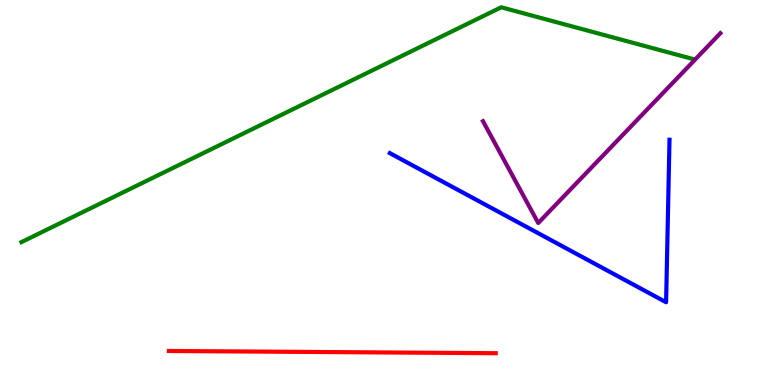[{'lines': ['blue', 'red'], 'intersections': []}, {'lines': ['green', 'red'], 'intersections': []}, {'lines': ['purple', 'red'], 'intersections': []}, {'lines': ['blue', 'green'], 'intersections': []}, {'lines': ['blue', 'purple'], 'intersections': []}, {'lines': ['green', 'purple'], 'intersections': []}]